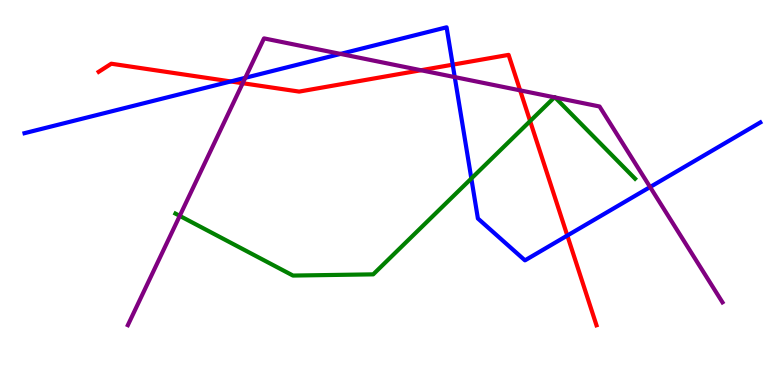[{'lines': ['blue', 'red'], 'intersections': [{'x': 2.98, 'y': 7.88}, {'x': 5.84, 'y': 8.32}, {'x': 7.32, 'y': 3.88}]}, {'lines': ['green', 'red'], 'intersections': [{'x': 6.84, 'y': 6.85}]}, {'lines': ['purple', 'red'], 'intersections': [{'x': 3.13, 'y': 7.84}, {'x': 5.43, 'y': 8.18}, {'x': 6.71, 'y': 7.65}]}, {'lines': ['blue', 'green'], 'intersections': [{'x': 6.08, 'y': 5.36}]}, {'lines': ['blue', 'purple'], 'intersections': [{'x': 3.17, 'y': 7.98}, {'x': 4.39, 'y': 8.6}, {'x': 5.87, 'y': 8.0}, {'x': 8.39, 'y': 5.14}]}, {'lines': ['green', 'purple'], 'intersections': [{'x': 2.32, 'y': 4.39}, {'x': 7.15, 'y': 7.47}, {'x': 7.16, 'y': 7.47}]}]